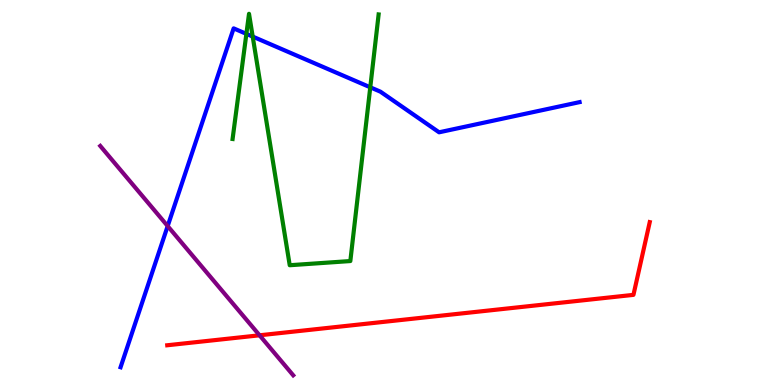[{'lines': ['blue', 'red'], 'intersections': []}, {'lines': ['green', 'red'], 'intersections': []}, {'lines': ['purple', 'red'], 'intersections': [{'x': 3.35, 'y': 1.29}]}, {'lines': ['blue', 'green'], 'intersections': [{'x': 3.18, 'y': 9.12}, {'x': 3.26, 'y': 9.05}, {'x': 4.78, 'y': 7.73}]}, {'lines': ['blue', 'purple'], 'intersections': [{'x': 2.16, 'y': 4.13}]}, {'lines': ['green', 'purple'], 'intersections': []}]